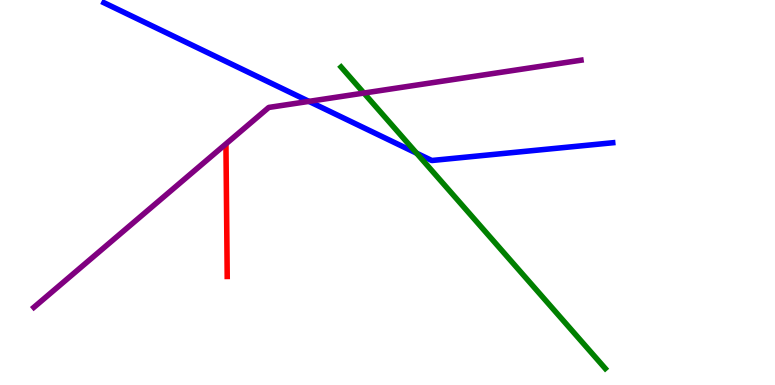[{'lines': ['blue', 'red'], 'intersections': []}, {'lines': ['green', 'red'], 'intersections': []}, {'lines': ['purple', 'red'], 'intersections': []}, {'lines': ['blue', 'green'], 'intersections': [{'x': 5.38, 'y': 6.02}]}, {'lines': ['blue', 'purple'], 'intersections': [{'x': 3.99, 'y': 7.37}]}, {'lines': ['green', 'purple'], 'intersections': [{'x': 4.7, 'y': 7.58}]}]